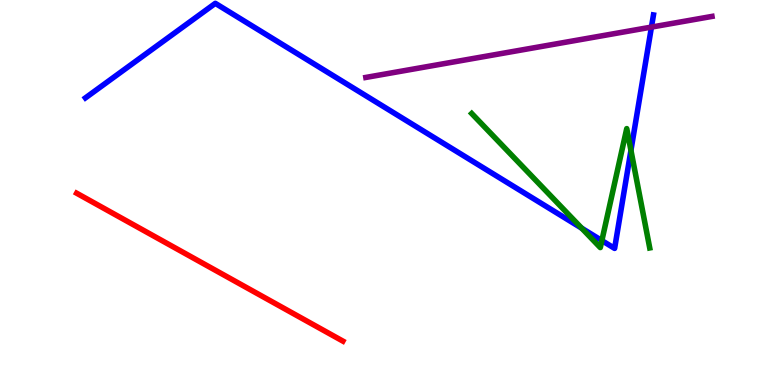[{'lines': ['blue', 'red'], 'intersections': []}, {'lines': ['green', 'red'], 'intersections': []}, {'lines': ['purple', 'red'], 'intersections': []}, {'lines': ['blue', 'green'], 'intersections': [{'x': 7.51, 'y': 4.07}, {'x': 7.77, 'y': 3.75}, {'x': 8.14, 'y': 6.09}]}, {'lines': ['blue', 'purple'], 'intersections': [{'x': 8.41, 'y': 9.3}]}, {'lines': ['green', 'purple'], 'intersections': []}]